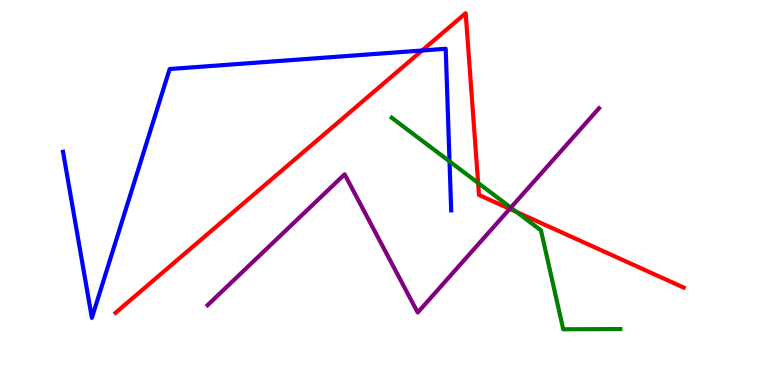[{'lines': ['blue', 'red'], 'intersections': [{'x': 5.45, 'y': 8.69}]}, {'lines': ['green', 'red'], 'intersections': [{'x': 6.17, 'y': 5.25}, {'x': 6.67, 'y': 4.49}]}, {'lines': ['purple', 'red'], 'intersections': [{'x': 6.58, 'y': 4.57}]}, {'lines': ['blue', 'green'], 'intersections': [{'x': 5.8, 'y': 5.81}]}, {'lines': ['blue', 'purple'], 'intersections': []}, {'lines': ['green', 'purple'], 'intersections': [{'x': 6.59, 'y': 4.61}]}]